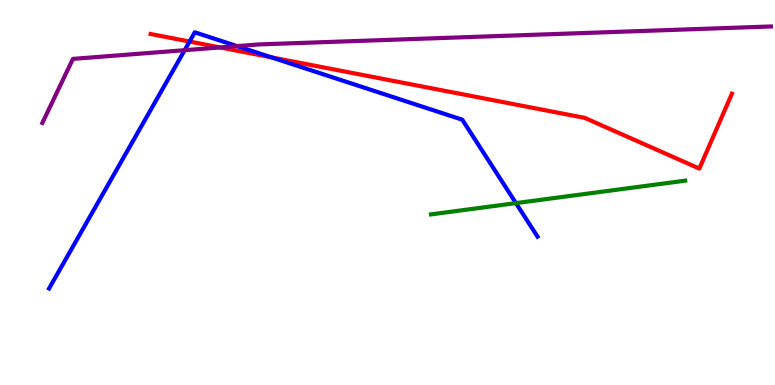[{'lines': ['blue', 'red'], 'intersections': [{'x': 2.45, 'y': 8.92}, {'x': 3.5, 'y': 8.51}]}, {'lines': ['green', 'red'], 'intersections': []}, {'lines': ['purple', 'red'], 'intersections': [{'x': 2.84, 'y': 8.77}]}, {'lines': ['blue', 'green'], 'intersections': [{'x': 6.66, 'y': 4.72}]}, {'lines': ['blue', 'purple'], 'intersections': [{'x': 2.38, 'y': 8.7}, {'x': 3.06, 'y': 8.8}]}, {'lines': ['green', 'purple'], 'intersections': []}]